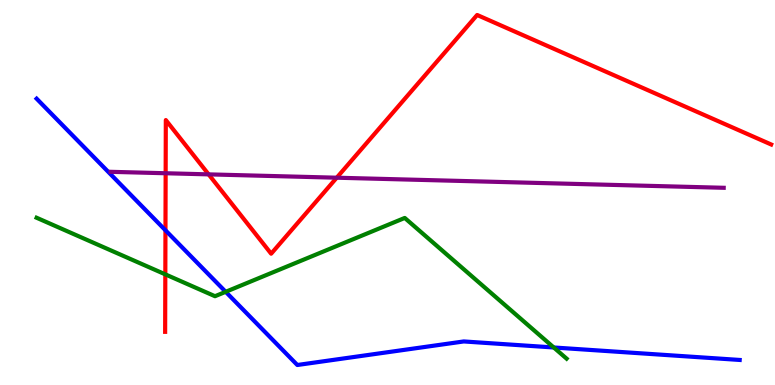[{'lines': ['blue', 'red'], 'intersections': [{'x': 2.14, 'y': 4.02}]}, {'lines': ['green', 'red'], 'intersections': [{'x': 2.13, 'y': 2.87}]}, {'lines': ['purple', 'red'], 'intersections': [{'x': 2.14, 'y': 5.5}, {'x': 2.69, 'y': 5.47}, {'x': 4.34, 'y': 5.38}]}, {'lines': ['blue', 'green'], 'intersections': [{'x': 2.91, 'y': 2.42}, {'x': 7.15, 'y': 0.974}]}, {'lines': ['blue', 'purple'], 'intersections': []}, {'lines': ['green', 'purple'], 'intersections': []}]